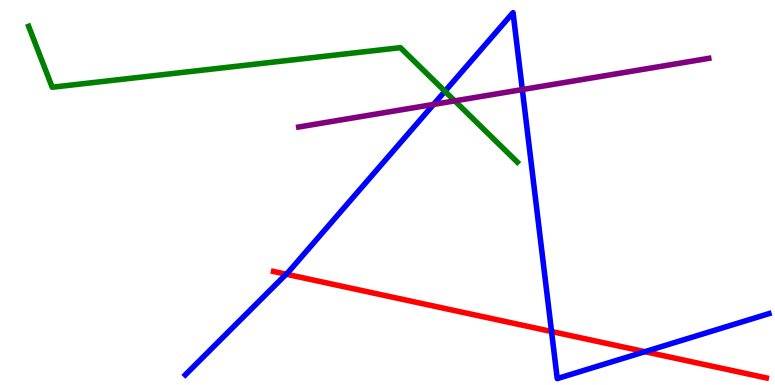[{'lines': ['blue', 'red'], 'intersections': [{'x': 3.69, 'y': 2.88}, {'x': 7.12, 'y': 1.39}, {'x': 8.32, 'y': 0.865}]}, {'lines': ['green', 'red'], 'intersections': []}, {'lines': ['purple', 'red'], 'intersections': []}, {'lines': ['blue', 'green'], 'intersections': [{'x': 5.74, 'y': 7.63}]}, {'lines': ['blue', 'purple'], 'intersections': [{'x': 5.59, 'y': 7.29}, {'x': 6.74, 'y': 7.67}]}, {'lines': ['green', 'purple'], 'intersections': [{'x': 5.87, 'y': 7.38}]}]